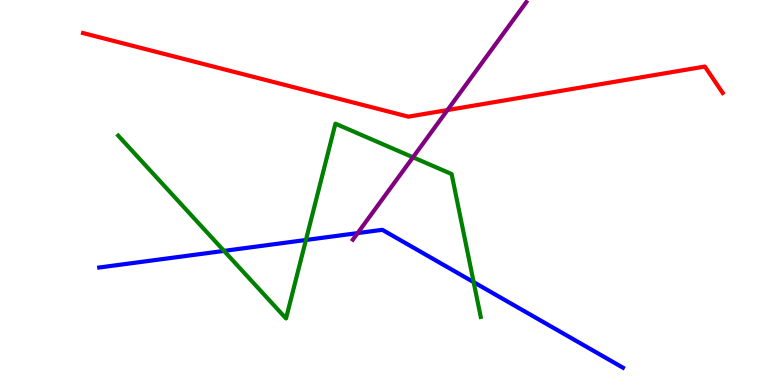[{'lines': ['blue', 'red'], 'intersections': []}, {'lines': ['green', 'red'], 'intersections': []}, {'lines': ['purple', 'red'], 'intersections': [{'x': 5.77, 'y': 7.14}]}, {'lines': ['blue', 'green'], 'intersections': [{'x': 2.89, 'y': 3.48}, {'x': 3.95, 'y': 3.77}, {'x': 6.11, 'y': 2.67}]}, {'lines': ['blue', 'purple'], 'intersections': [{'x': 4.61, 'y': 3.95}]}, {'lines': ['green', 'purple'], 'intersections': [{'x': 5.33, 'y': 5.91}]}]